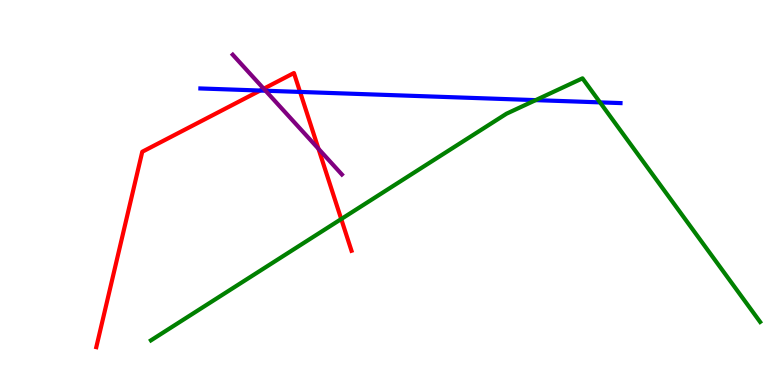[{'lines': ['blue', 'red'], 'intersections': [{'x': 3.36, 'y': 7.65}, {'x': 3.87, 'y': 7.61}]}, {'lines': ['green', 'red'], 'intersections': [{'x': 4.4, 'y': 4.31}]}, {'lines': ['purple', 'red'], 'intersections': [{'x': 3.4, 'y': 7.7}, {'x': 4.11, 'y': 6.14}]}, {'lines': ['blue', 'green'], 'intersections': [{'x': 6.91, 'y': 7.4}, {'x': 7.74, 'y': 7.34}]}, {'lines': ['blue', 'purple'], 'intersections': [{'x': 3.43, 'y': 7.64}]}, {'lines': ['green', 'purple'], 'intersections': []}]